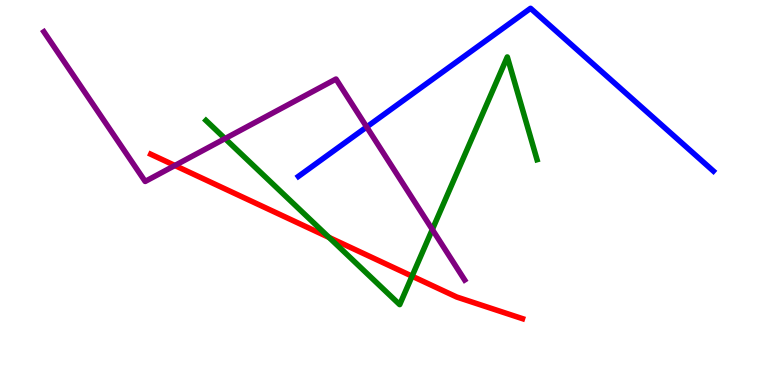[{'lines': ['blue', 'red'], 'intersections': []}, {'lines': ['green', 'red'], 'intersections': [{'x': 4.25, 'y': 3.83}, {'x': 5.32, 'y': 2.83}]}, {'lines': ['purple', 'red'], 'intersections': [{'x': 2.26, 'y': 5.7}]}, {'lines': ['blue', 'green'], 'intersections': []}, {'lines': ['blue', 'purple'], 'intersections': [{'x': 4.73, 'y': 6.7}]}, {'lines': ['green', 'purple'], 'intersections': [{'x': 2.9, 'y': 6.4}, {'x': 5.58, 'y': 4.04}]}]